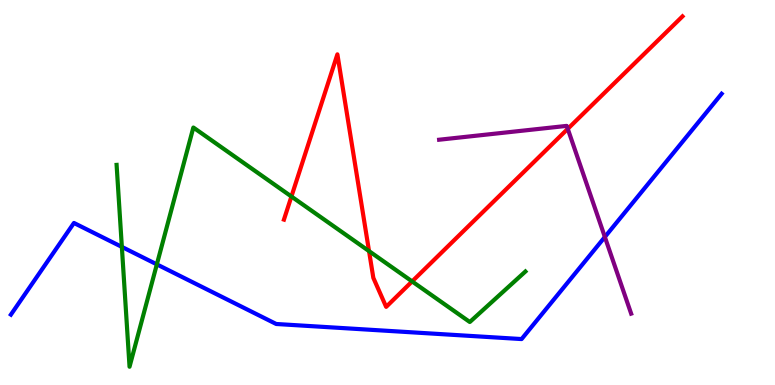[{'lines': ['blue', 'red'], 'intersections': []}, {'lines': ['green', 'red'], 'intersections': [{'x': 3.76, 'y': 4.9}, {'x': 4.76, 'y': 3.48}, {'x': 5.32, 'y': 2.69}]}, {'lines': ['purple', 'red'], 'intersections': [{'x': 7.33, 'y': 6.65}]}, {'lines': ['blue', 'green'], 'intersections': [{'x': 1.57, 'y': 3.59}, {'x': 2.02, 'y': 3.13}]}, {'lines': ['blue', 'purple'], 'intersections': [{'x': 7.8, 'y': 3.84}]}, {'lines': ['green', 'purple'], 'intersections': []}]